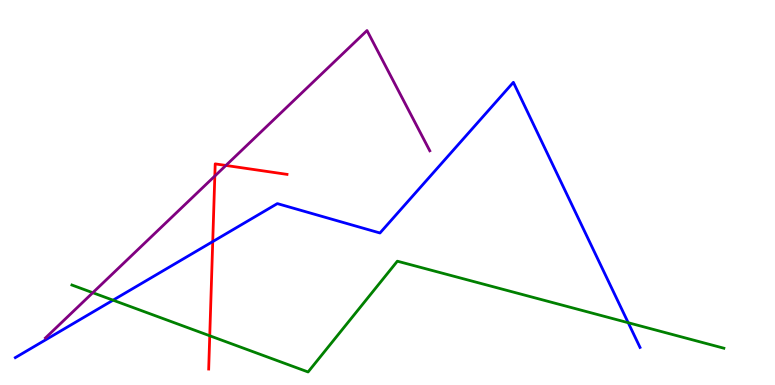[{'lines': ['blue', 'red'], 'intersections': [{'x': 2.74, 'y': 3.73}]}, {'lines': ['green', 'red'], 'intersections': [{'x': 2.71, 'y': 1.28}]}, {'lines': ['purple', 'red'], 'intersections': [{'x': 2.77, 'y': 5.43}, {'x': 2.91, 'y': 5.7}]}, {'lines': ['blue', 'green'], 'intersections': [{'x': 1.46, 'y': 2.2}, {'x': 8.11, 'y': 1.62}]}, {'lines': ['blue', 'purple'], 'intersections': []}, {'lines': ['green', 'purple'], 'intersections': [{'x': 1.2, 'y': 2.4}]}]